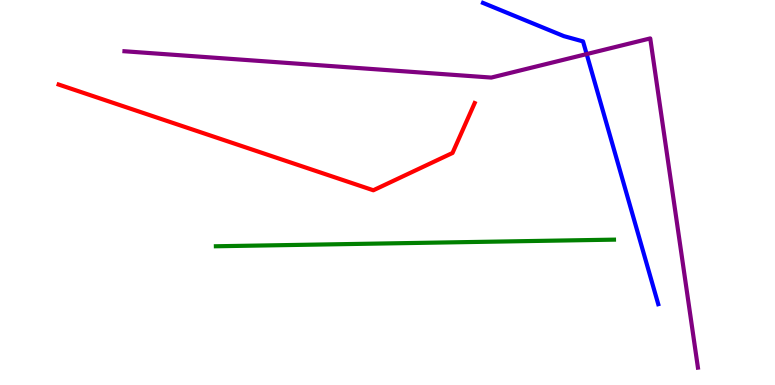[{'lines': ['blue', 'red'], 'intersections': []}, {'lines': ['green', 'red'], 'intersections': []}, {'lines': ['purple', 'red'], 'intersections': []}, {'lines': ['blue', 'green'], 'intersections': []}, {'lines': ['blue', 'purple'], 'intersections': [{'x': 7.57, 'y': 8.6}]}, {'lines': ['green', 'purple'], 'intersections': []}]